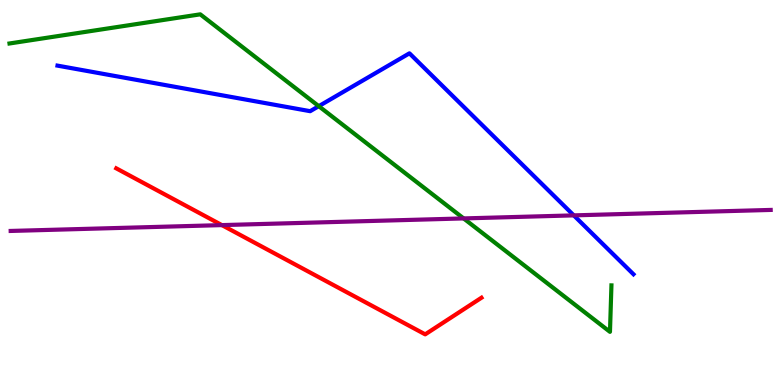[{'lines': ['blue', 'red'], 'intersections': []}, {'lines': ['green', 'red'], 'intersections': []}, {'lines': ['purple', 'red'], 'intersections': [{'x': 2.86, 'y': 4.15}]}, {'lines': ['blue', 'green'], 'intersections': [{'x': 4.11, 'y': 7.24}]}, {'lines': ['blue', 'purple'], 'intersections': [{'x': 7.4, 'y': 4.41}]}, {'lines': ['green', 'purple'], 'intersections': [{'x': 5.98, 'y': 4.33}]}]